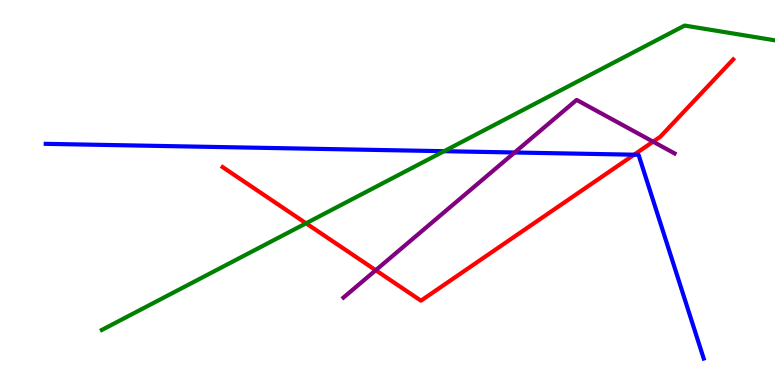[{'lines': ['blue', 'red'], 'intersections': [{'x': 8.18, 'y': 5.98}]}, {'lines': ['green', 'red'], 'intersections': [{'x': 3.95, 'y': 4.2}]}, {'lines': ['purple', 'red'], 'intersections': [{'x': 4.85, 'y': 2.98}, {'x': 8.43, 'y': 6.32}]}, {'lines': ['blue', 'green'], 'intersections': [{'x': 5.73, 'y': 6.07}]}, {'lines': ['blue', 'purple'], 'intersections': [{'x': 6.64, 'y': 6.04}]}, {'lines': ['green', 'purple'], 'intersections': []}]